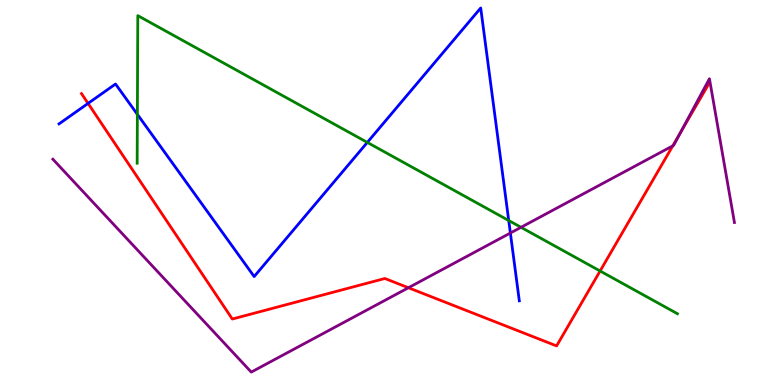[{'lines': ['blue', 'red'], 'intersections': [{'x': 1.14, 'y': 7.31}]}, {'lines': ['green', 'red'], 'intersections': [{'x': 7.74, 'y': 2.96}]}, {'lines': ['purple', 'red'], 'intersections': [{'x': 5.27, 'y': 2.53}, {'x': 8.68, 'y': 6.21}, {'x': 8.78, 'y': 6.56}]}, {'lines': ['blue', 'green'], 'intersections': [{'x': 1.77, 'y': 7.03}, {'x': 4.74, 'y': 6.3}, {'x': 6.56, 'y': 4.27}]}, {'lines': ['blue', 'purple'], 'intersections': [{'x': 6.59, 'y': 3.95}]}, {'lines': ['green', 'purple'], 'intersections': [{'x': 6.72, 'y': 4.1}]}]